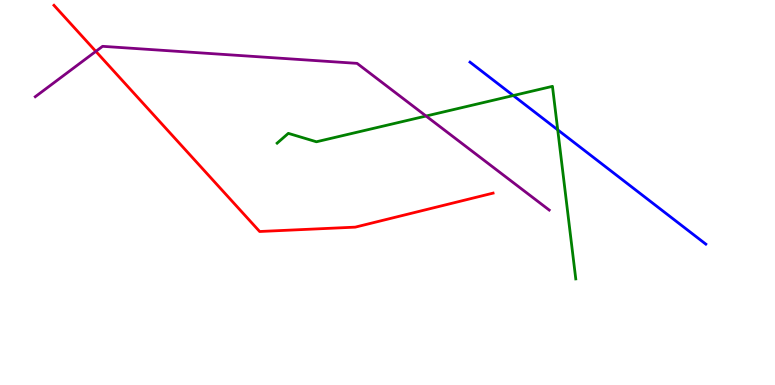[{'lines': ['blue', 'red'], 'intersections': []}, {'lines': ['green', 'red'], 'intersections': []}, {'lines': ['purple', 'red'], 'intersections': [{'x': 1.24, 'y': 8.67}]}, {'lines': ['blue', 'green'], 'intersections': [{'x': 6.62, 'y': 7.52}, {'x': 7.2, 'y': 6.63}]}, {'lines': ['blue', 'purple'], 'intersections': []}, {'lines': ['green', 'purple'], 'intersections': [{'x': 5.5, 'y': 6.99}]}]